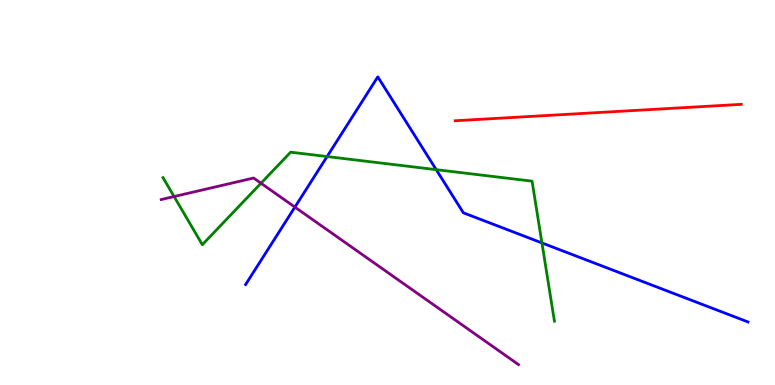[{'lines': ['blue', 'red'], 'intersections': []}, {'lines': ['green', 'red'], 'intersections': []}, {'lines': ['purple', 'red'], 'intersections': []}, {'lines': ['blue', 'green'], 'intersections': [{'x': 4.22, 'y': 5.93}, {'x': 5.63, 'y': 5.59}, {'x': 6.99, 'y': 3.69}]}, {'lines': ['blue', 'purple'], 'intersections': [{'x': 3.81, 'y': 4.62}]}, {'lines': ['green', 'purple'], 'intersections': [{'x': 2.25, 'y': 4.9}, {'x': 3.37, 'y': 5.24}]}]